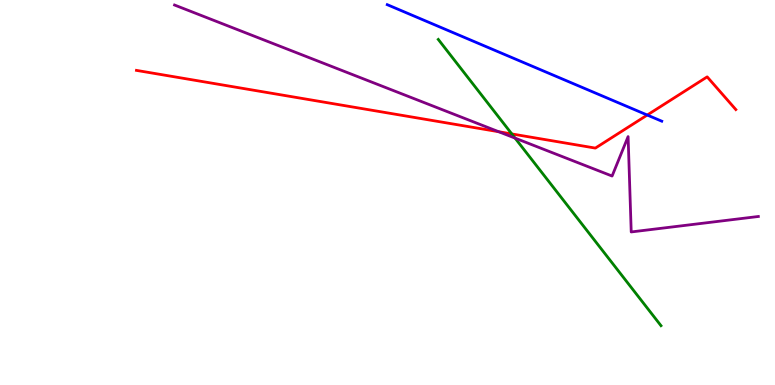[{'lines': ['blue', 'red'], 'intersections': [{'x': 8.35, 'y': 7.01}]}, {'lines': ['green', 'red'], 'intersections': [{'x': 6.6, 'y': 6.52}]}, {'lines': ['purple', 'red'], 'intersections': [{'x': 6.43, 'y': 6.58}]}, {'lines': ['blue', 'green'], 'intersections': []}, {'lines': ['blue', 'purple'], 'intersections': []}, {'lines': ['green', 'purple'], 'intersections': [{'x': 6.65, 'y': 6.41}]}]